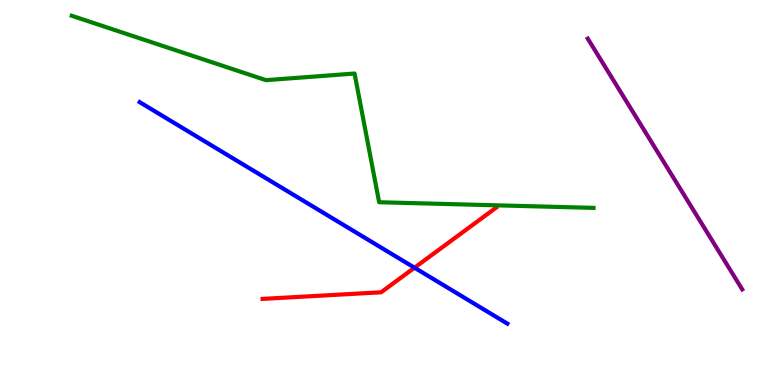[{'lines': ['blue', 'red'], 'intersections': [{'x': 5.35, 'y': 3.05}]}, {'lines': ['green', 'red'], 'intersections': []}, {'lines': ['purple', 'red'], 'intersections': []}, {'lines': ['blue', 'green'], 'intersections': []}, {'lines': ['blue', 'purple'], 'intersections': []}, {'lines': ['green', 'purple'], 'intersections': []}]